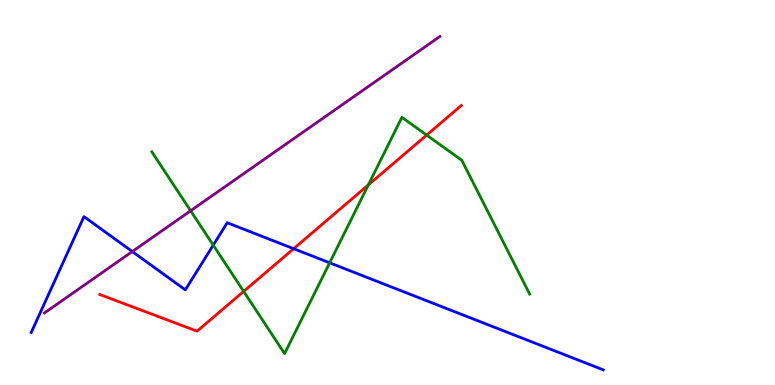[{'lines': ['blue', 'red'], 'intersections': [{'x': 3.79, 'y': 3.54}]}, {'lines': ['green', 'red'], 'intersections': [{'x': 3.14, 'y': 2.43}, {'x': 4.75, 'y': 5.2}, {'x': 5.51, 'y': 6.49}]}, {'lines': ['purple', 'red'], 'intersections': []}, {'lines': ['blue', 'green'], 'intersections': [{'x': 2.75, 'y': 3.63}, {'x': 4.25, 'y': 3.17}]}, {'lines': ['blue', 'purple'], 'intersections': [{'x': 1.71, 'y': 3.47}]}, {'lines': ['green', 'purple'], 'intersections': [{'x': 2.46, 'y': 4.53}]}]